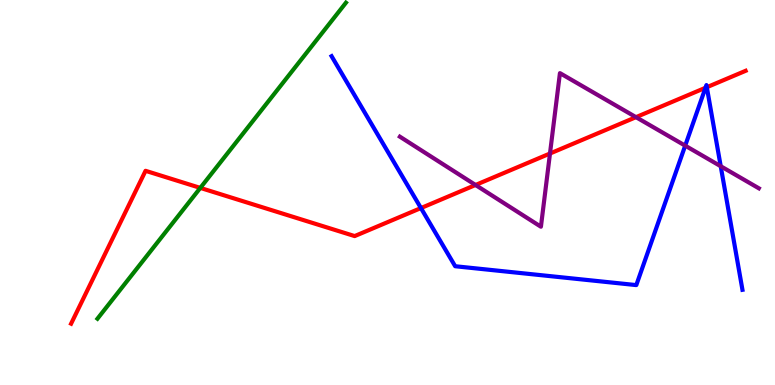[{'lines': ['blue', 'red'], 'intersections': [{'x': 5.43, 'y': 4.6}, {'x': 9.1, 'y': 7.72}, {'x': 9.12, 'y': 7.73}]}, {'lines': ['green', 'red'], 'intersections': [{'x': 2.58, 'y': 5.12}]}, {'lines': ['purple', 'red'], 'intersections': [{'x': 6.14, 'y': 5.2}, {'x': 7.1, 'y': 6.01}, {'x': 8.21, 'y': 6.96}]}, {'lines': ['blue', 'green'], 'intersections': []}, {'lines': ['blue', 'purple'], 'intersections': [{'x': 8.84, 'y': 6.22}, {'x': 9.3, 'y': 5.68}]}, {'lines': ['green', 'purple'], 'intersections': []}]